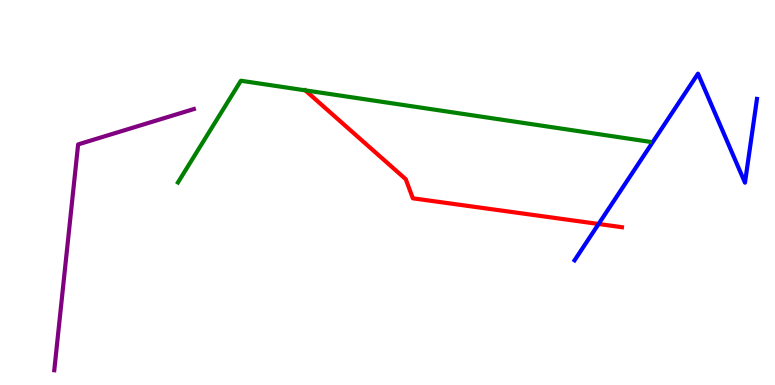[{'lines': ['blue', 'red'], 'intersections': [{'x': 7.72, 'y': 4.18}]}, {'lines': ['green', 'red'], 'intersections': []}, {'lines': ['purple', 'red'], 'intersections': []}, {'lines': ['blue', 'green'], 'intersections': []}, {'lines': ['blue', 'purple'], 'intersections': []}, {'lines': ['green', 'purple'], 'intersections': []}]